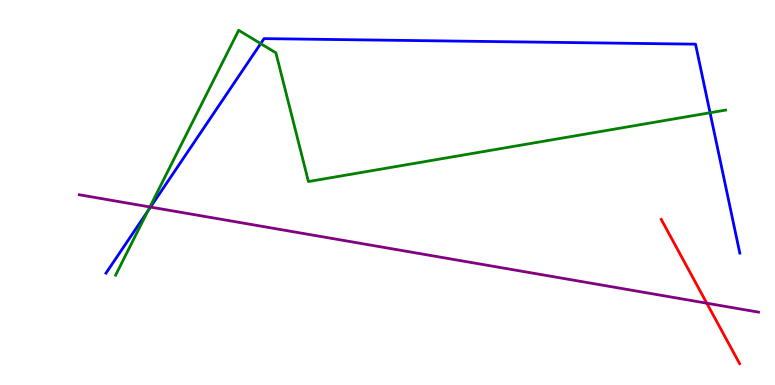[{'lines': ['blue', 'red'], 'intersections': []}, {'lines': ['green', 'red'], 'intersections': []}, {'lines': ['purple', 'red'], 'intersections': [{'x': 9.12, 'y': 2.12}]}, {'lines': ['blue', 'green'], 'intersections': [{'x': 1.91, 'y': 4.52}, {'x': 3.36, 'y': 8.87}, {'x': 9.16, 'y': 7.07}]}, {'lines': ['blue', 'purple'], 'intersections': [{'x': 1.94, 'y': 4.62}]}, {'lines': ['green', 'purple'], 'intersections': [{'x': 1.93, 'y': 4.62}]}]